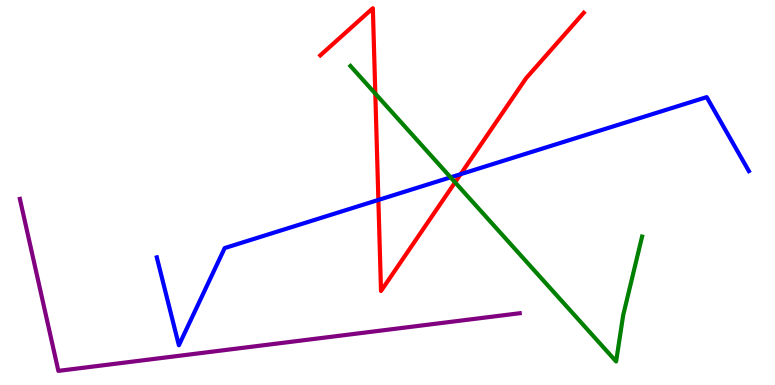[{'lines': ['blue', 'red'], 'intersections': [{'x': 4.88, 'y': 4.81}, {'x': 5.94, 'y': 5.48}]}, {'lines': ['green', 'red'], 'intersections': [{'x': 4.84, 'y': 7.57}, {'x': 5.87, 'y': 5.26}]}, {'lines': ['purple', 'red'], 'intersections': []}, {'lines': ['blue', 'green'], 'intersections': [{'x': 5.81, 'y': 5.39}]}, {'lines': ['blue', 'purple'], 'intersections': []}, {'lines': ['green', 'purple'], 'intersections': []}]